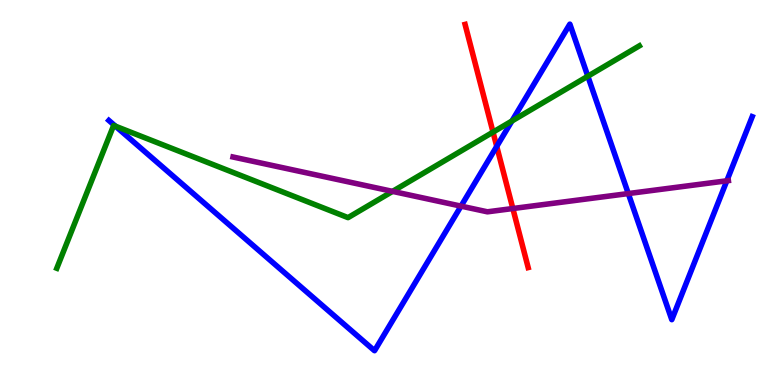[{'lines': ['blue', 'red'], 'intersections': [{'x': 6.41, 'y': 6.2}]}, {'lines': ['green', 'red'], 'intersections': [{'x': 6.36, 'y': 6.57}]}, {'lines': ['purple', 'red'], 'intersections': [{'x': 6.62, 'y': 4.58}]}, {'lines': ['blue', 'green'], 'intersections': [{'x': 1.49, 'y': 6.72}, {'x': 6.61, 'y': 6.86}, {'x': 7.58, 'y': 8.02}]}, {'lines': ['blue', 'purple'], 'intersections': [{'x': 5.95, 'y': 4.65}, {'x': 8.11, 'y': 4.97}, {'x': 9.38, 'y': 5.3}]}, {'lines': ['green', 'purple'], 'intersections': [{'x': 5.07, 'y': 5.03}]}]